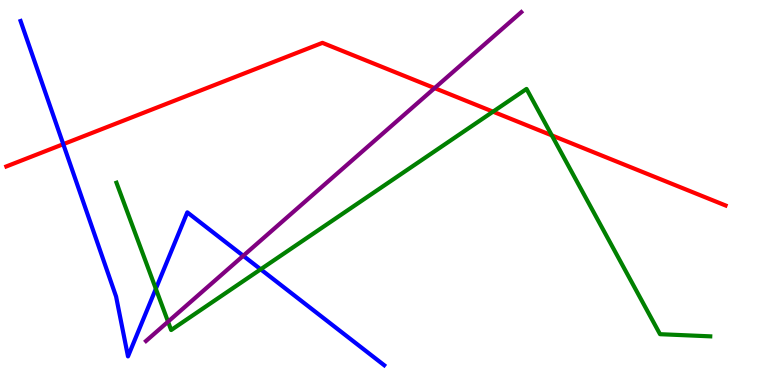[{'lines': ['blue', 'red'], 'intersections': [{'x': 0.816, 'y': 6.26}]}, {'lines': ['green', 'red'], 'intersections': [{'x': 6.36, 'y': 7.1}, {'x': 7.12, 'y': 6.48}]}, {'lines': ['purple', 'red'], 'intersections': [{'x': 5.61, 'y': 7.71}]}, {'lines': ['blue', 'green'], 'intersections': [{'x': 2.01, 'y': 2.5}, {'x': 3.36, 'y': 3.01}]}, {'lines': ['blue', 'purple'], 'intersections': [{'x': 3.14, 'y': 3.36}]}, {'lines': ['green', 'purple'], 'intersections': [{'x': 2.17, 'y': 1.64}]}]